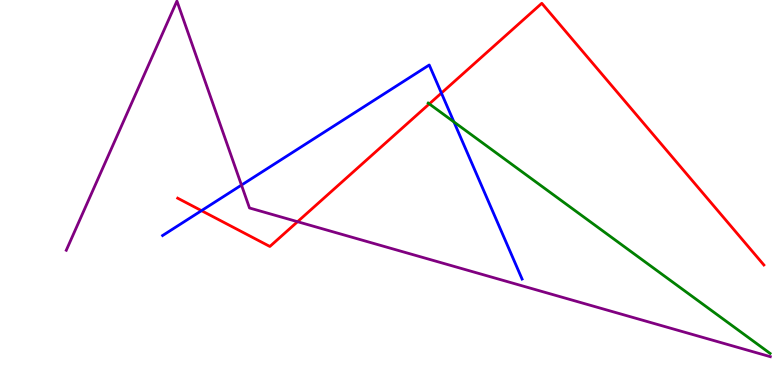[{'lines': ['blue', 'red'], 'intersections': [{'x': 2.6, 'y': 4.53}, {'x': 5.7, 'y': 7.58}]}, {'lines': ['green', 'red'], 'intersections': [{'x': 5.54, 'y': 7.3}]}, {'lines': ['purple', 'red'], 'intersections': [{'x': 3.84, 'y': 4.24}]}, {'lines': ['blue', 'green'], 'intersections': [{'x': 5.86, 'y': 6.83}]}, {'lines': ['blue', 'purple'], 'intersections': [{'x': 3.12, 'y': 5.19}]}, {'lines': ['green', 'purple'], 'intersections': []}]